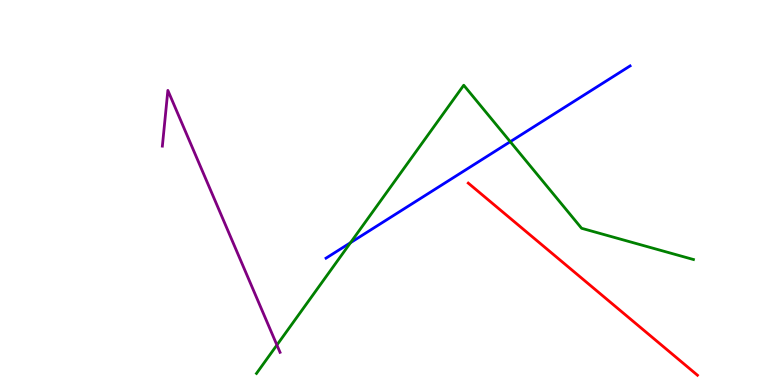[{'lines': ['blue', 'red'], 'intersections': []}, {'lines': ['green', 'red'], 'intersections': []}, {'lines': ['purple', 'red'], 'intersections': []}, {'lines': ['blue', 'green'], 'intersections': [{'x': 4.52, 'y': 3.7}, {'x': 6.58, 'y': 6.32}]}, {'lines': ['blue', 'purple'], 'intersections': []}, {'lines': ['green', 'purple'], 'intersections': [{'x': 3.57, 'y': 1.04}]}]